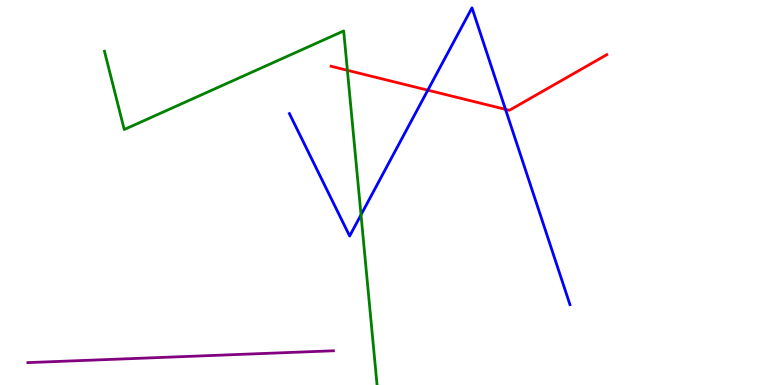[{'lines': ['blue', 'red'], 'intersections': [{'x': 5.52, 'y': 7.66}, {'x': 6.52, 'y': 7.16}]}, {'lines': ['green', 'red'], 'intersections': [{'x': 4.48, 'y': 8.17}]}, {'lines': ['purple', 'red'], 'intersections': []}, {'lines': ['blue', 'green'], 'intersections': [{'x': 4.66, 'y': 4.42}]}, {'lines': ['blue', 'purple'], 'intersections': []}, {'lines': ['green', 'purple'], 'intersections': []}]